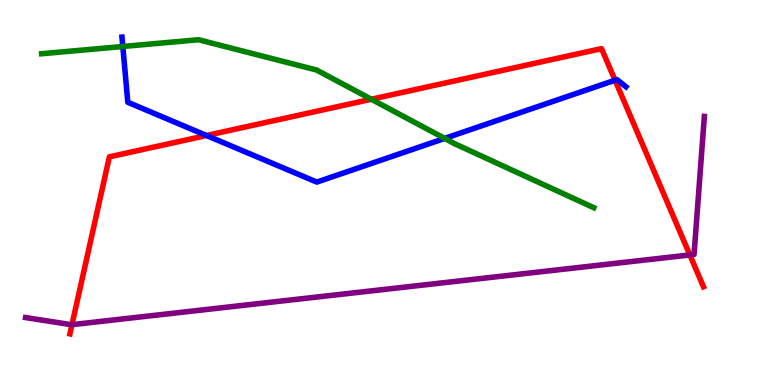[{'lines': ['blue', 'red'], 'intersections': [{'x': 2.66, 'y': 6.48}, {'x': 7.94, 'y': 7.92}]}, {'lines': ['green', 'red'], 'intersections': [{'x': 4.79, 'y': 7.42}]}, {'lines': ['purple', 'red'], 'intersections': [{'x': 0.929, 'y': 1.57}, {'x': 8.9, 'y': 3.38}]}, {'lines': ['blue', 'green'], 'intersections': [{'x': 1.58, 'y': 8.79}, {'x': 5.74, 'y': 6.41}]}, {'lines': ['blue', 'purple'], 'intersections': []}, {'lines': ['green', 'purple'], 'intersections': []}]